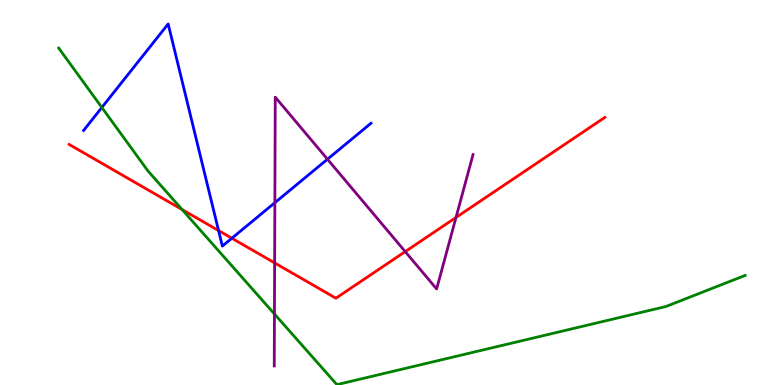[{'lines': ['blue', 'red'], 'intersections': [{'x': 2.82, 'y': 4.01}, {'x': 2.99, 'y': 3.81}]}, {'lines': ['green', 'red'], 'intersections': [{'x': 2.35, 'y': 4.56}]}, {'lines': ['purple', 'red'], 'intersections': [{'x': 3.54, 'y': 3.17}, {'x': 5.23, 'y': 3.46}, {'x': 5.88, 'y': 4.35}]}, {'lines': ['blue', 'green'], 'intersections': [{'x': 1.31, 'y': 7.21}]}, {'lines': ['blue', 'purple'], 'intersections': [{'x': 3.55, 'y': 4.74}, {'x': 4.23, 'y': 5.86}]}, {'lines': ['green', 'purple'], 'intersections': [{'x': 3.54, 'y': 1.84}]}]